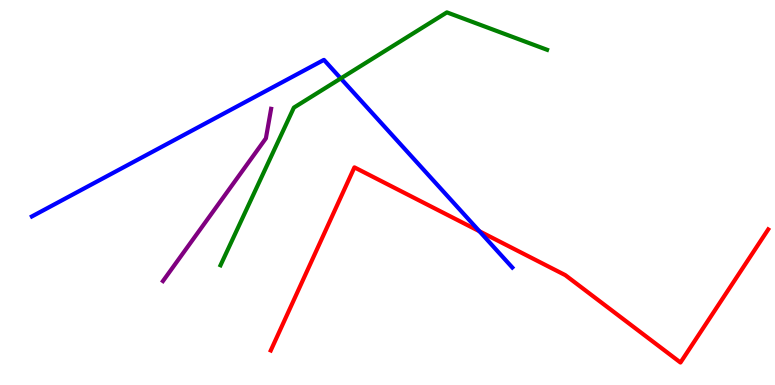[{'lines': ['blue', 'red'], 'intersections': [{'x': 6.19, 'y': 3.99}]}, {'lines': ['green', 'red'], 'intersections': []}, {'lines': ['purple', 'red'], 'intersections': []}, {'lines': ['blue', 'green'], 'intersections': [{'x': 4.4, 'y': 7.96}]}, {'lines': ['blue', 'purple'], 'intersections': []}, {'lines': ['green', 'purple'], 'intersections': []}]